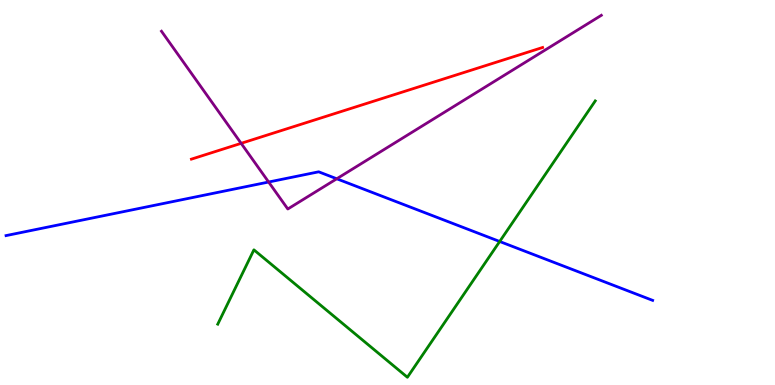[{'lines': ['blue', 'red'], 'intersections': []}, {'lines': ['green', 'red'], 'intersections': []}, {'lines': ['purple', 'red'], 'intersections': [{'x': 3.11, 'y': 6.28}]}, {'lines': ['blue', 'green'], 'intersections': [{'x': 6.45, 'y': 3.73}]}, {'lines': ['blue', 'purple'], 'intersections': [{'x': 3.47, 'y': 5.27}, {'x': 4.35, 'y': 5.36}]}, {'lines': ['green', 'purple'], 'intersections': []}]